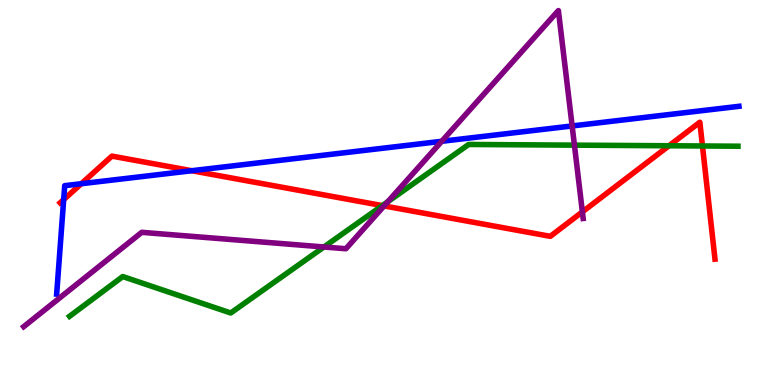[{'lines': ['blue', 'red'], 'intersections': [{'x': 0.822, 'y': 4.82}, {'x': 1.05, 'y': 5.23}, {'x': 2.47, 'y': 5.57}]}, {'lines': ['green', 'red'], 'intersections': [{'x': 4.93, 'y': 4.66}, {'x': 8.63, 'y': 6.21}, {'x': 9.06, 'y': 6.21}]}, {'lines': ['purple', 'red'], 'intersections': [{'x': 4.96, 'y': 4.65}, {'x': 7.51, 'y': 4.5}]}, {'lines': ['blue', 'green'], 'intersections': []}, {'lines': ['blue', 'purple'], 'intersections': [{'x': 5.7, 'y': 6.33}, {'x': 7.38, 'y': 6.73}]}, {'lines': ['green', 'purple'], 'intersections': [{'x': 4.18, 'y': 3.58}, {'x': 5.0, 'y': 4.76}, {'x': 7.41, 'y': 6.23}]}]